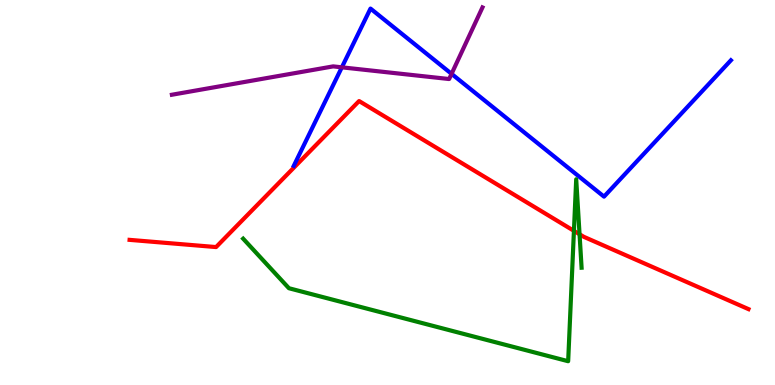[{'lines': ['blue', 'red'], 'intersections': []}, {'lines': ['green', 'red'], 'intersections': [{'x': 7.41, 'y': 4.0}, {'x': 7.48, 'y': 3.92}]}, {'lines': ['purple', 'red'], 'intersections': []}, {'lines': ['blue', 'green'], 'intersections': []}, {'lines': ['blue', 'purple'], 'intersections': [{'x': 4.41, 'y': 8.25}, {'x': 5.83, 'y': 8.08}]}, {'lines': ['green', 'purple'], 'intersections': []}]